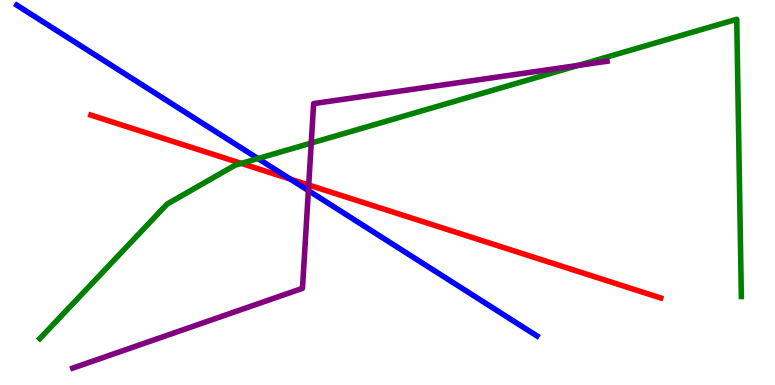[{'lines': ['blue', 'red'], 'intersections': [{'x': 3.75, 'y': 5.35}]}, {'lines': ['green', 'red'], 'intersections': [{'x': 3.11, 'y': 5.76}]}, {'lines': ['purple', 'red'], 'intersections': [{'x': 3.98, 'y': 5.19}]}, {'lines': ['blue', 'green'], 'intersections': [{'x': 3.33, 'y': 5.88}]}, {'lines': ['blue', 'purple'], 'intersections': [{'x': 3.98, 'y': 5.05}]}, {'lines': ['green', 'purple'], 'intersections': [{'x': 4.02, 'y': 6.28}, {'x': 7.46, 'y': 8.3}]}]